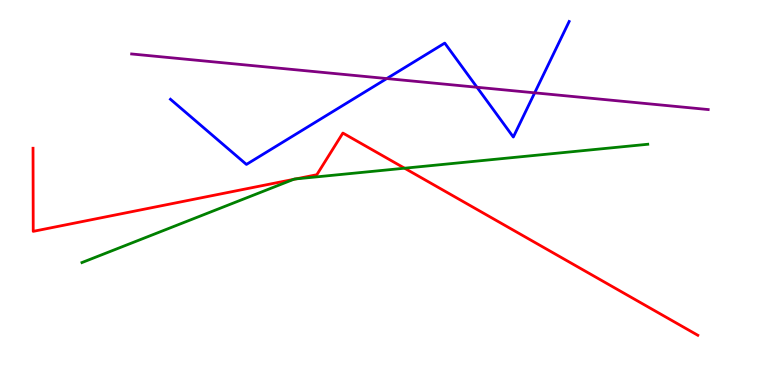[{'lines': ['blue', 'red'], 'intersections': []}, {'lines': ['green', 'red'], 'intersections': [{'x': 3.79, 'y': 5.34}, {'x': 3.82, 'y': 5.35}, {'x': 5.22, 'y': 5.63}]}, {'lines': ['purple', 'red'], 'intersections': []}, {'lines': ['blue', 'green'], 'intersections': []}, {'lines': ['blue', 'purple'], 'intersections': [{'x': 4.99, 'y': 7.96}, {'x': 6.15, 'y': 7.73}, {'x': 6.9, 'y': 7.59}]}, {'lines': ['green', 'purple'], 'intersections': []}]